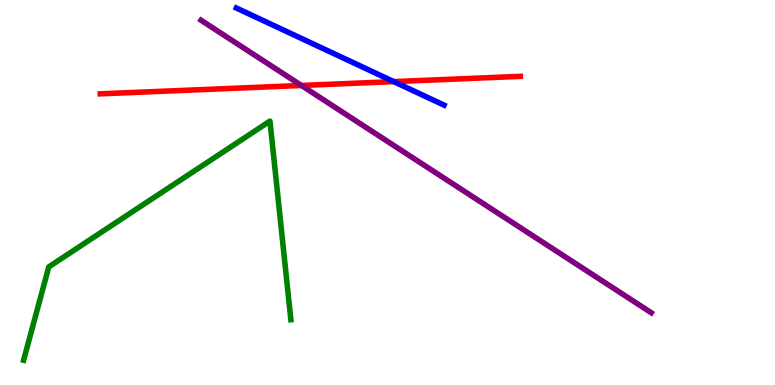[{'lines': ['blue', 'red'], 'intersections': [{'x': 5.08, 'y': 7.88}]}, {'lines': ['green', 'red'], 'intersections': []}, {'lines': ['purple', 'red'], 'intersections': [{'x': 3.89, 'y': 7.78}]}, {'lines': ['blue', 'green'], 'intersections': []}, {'lines': ['blue', 'purple'], 'intersections': []}, {'lines': ['green', 'purple'], 'intersections': []}]